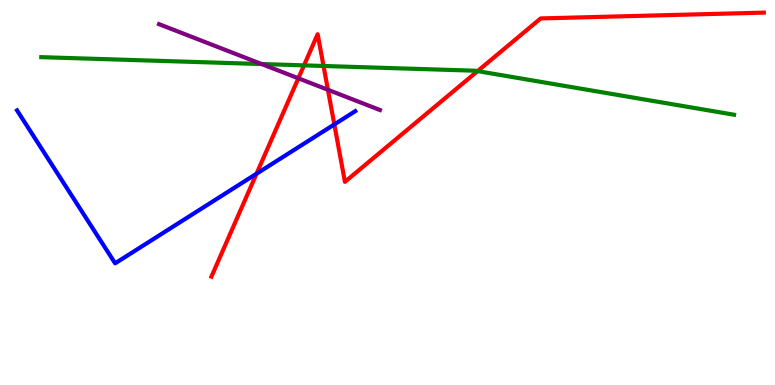[{'lines': ['blue', 'red'], 'intersections': [{'x': 3.31, 'y': 5.49}, {'x': 4.31, 'y': 6.77}]}, {'lines': ['green', 'red'], 'intersections': [{'x': 3.92, 'y': 8.3}, {'x': 4.17, 'y': 8.29}, {'x': 6.16, 'y': 8.15}]}, {'lines': ['purple', 'red'], 'intersections': [{'x': 3.85, 'y': 7.97}, {'x': 4.23, 'y': 7.67}]}, {'lines': ['blue', 'green'], 'intersections': []}, {'lines': ['blue', 'purple'], 'intersections': []}, {'lines': ['green', 'purple'], 'intersections': [{'x': 3.38, 'y': 8.34}]}]